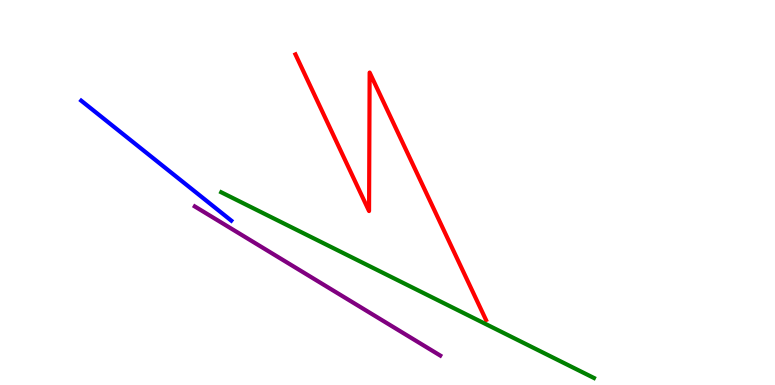[{'lines': ['blue', 'red'], 'intersections': []}, {'lines': ['green', 'red'], 'intersections': []}, {'lines': ['purple', 'red'], 'intersections': []}, {'lines': ['blue', 'green'], 'intersections': []}, {'lines': ['blue', 'purple'], 'intersections': []}, {'lines': ['green', 'purple'], 'intersections': []}]